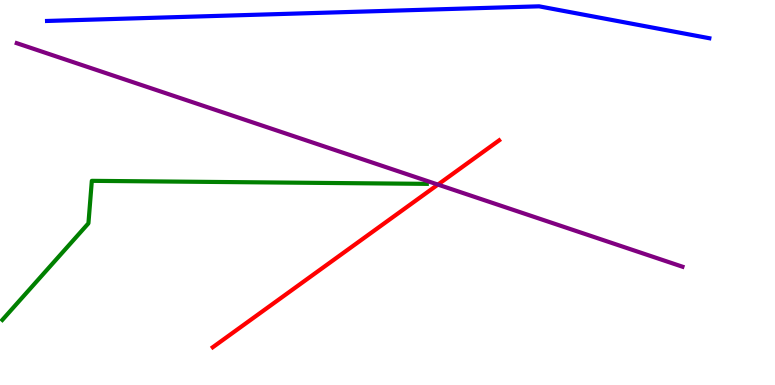[{'lines': ['blue', 'red'], 'intersections': []}, {'lines': ['green', 'red'], 'intersections': []}, {'lines': ['purple', 'red'], 'intersections': [{'x': 5.65, 'y': 5.21}]}, {'lines': ['blue', 'green'], 'intersections': []}, {'lines': ['blue', 'purple'], 'intersections': []}, {'lines': ['green', 'purple'], 'intersections': []}]